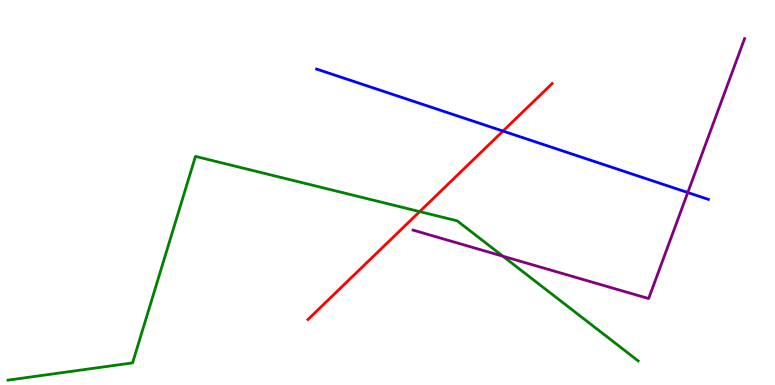[{'lines': ['blue', 'red'], 'intersections': [{'x': 6.49, 'y': 6.6}]}, {'lines': ['green', 'red'], 'intersections': [{'x': 5.41, 'y': 4.5}]}, {'lines': ['purple', 'red'], 'intersections': []}, {'lines': ['blue', 'green'], 'intersections': []}, {'lines': ['blue', 'purple'], 'intersections': [{'x': 8.87, 'y': 5.0}]}, {'lines': ['green', 'purple'], 'intersections': [{'x': 6.49, 'y': 3.35}]}]